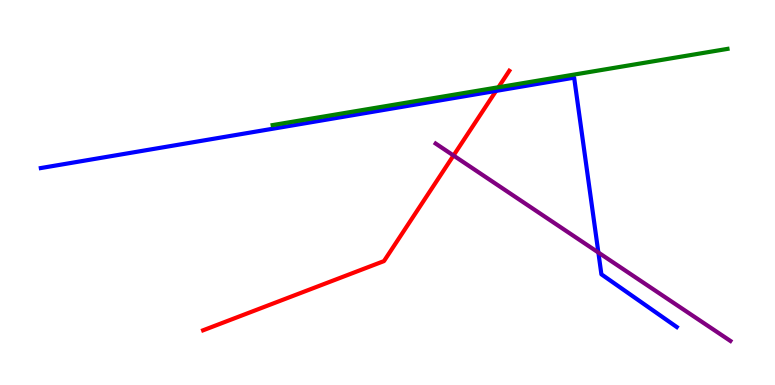[{'lines': ['blue', 'red'], 'intersections': [{'x': 6.4, 'y': 7.64}]}, {'lines': ['green', 'red'], 'intersections': [{'x': 6.43, 'y': 7.73}]}, {'lines': ['purple', 'red'], 'intersections': [{'x': 5.85, 'y': 5.96}]}, {'lines': ['blue', 'green'], 'intersections': []}, {'lines': ['blue', 'purple'], 'intersections': [{'x': 7.72, 'y': 3.44}]}, {'lines': ['green', 'purple'], 'intersections': []}]